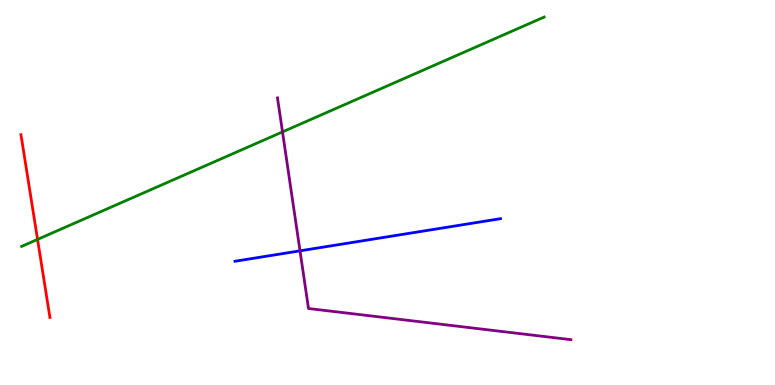[{'lines': ['blue', 'red'], 'intersections': []}, {'lines': ['green', 'red'], 'intersections': [{'x': 0.485, 'y': 3.78}]}, {'lines': ['purple', 'red'], 'intersections': []}, {'lines': ['blue', 'green'], 'intersections': []}, {'lines': ['blue', 'purple'], 'intersections': [{'x': 3.87, 'y': 3.48}]}, {'lines': ['green', 'purple'], 'intersections': [{'x': 3.65, 'y': 6.57}]}]